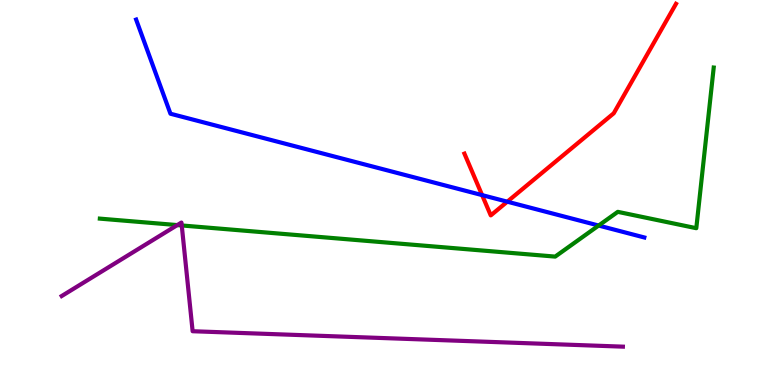[{'lines': ['blue', 'red'], 'intersections': [{'x': 6.22, 'y': 4.93}, {'x': 6.55, 'y': 4.76}]}, {'lines': ['green', 'red'], 'intersections': []}, {'lines': ['purple', 'red'], 'intersections': []}, {'lines': ['blue', 'green'], 'intersections': [{'x': 7.72, 'y': 4.14}]}, {'lines': ['blue', 'purple'], 'intersections': []}, {'lines': ['green', 'purple'], 'intersections': [{'x': 2.29, 'y': 4.15}, {'x': 2.35, 'y': 4.14}]}]